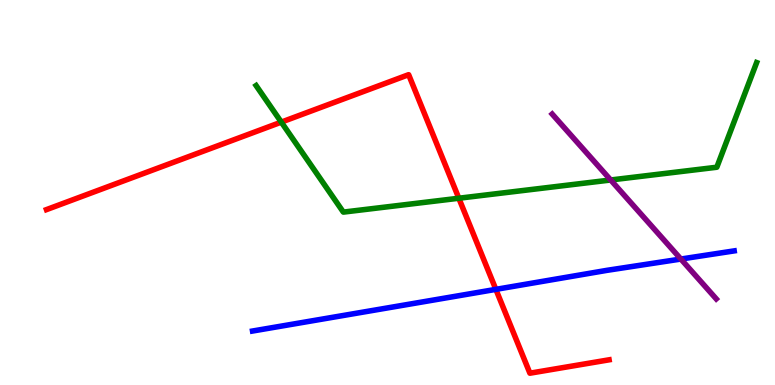[{'lines': ['blue', 'red'], 'intersections': [{'x': 6.4, 'y': 2.48}]}, {'lines': ['green', 'red'], 'intersections': [{'x': 3.63, 'y': 6.83}, {'x': 5.92, 'y': 4.85}]}, {'lines': ['purple', 'red'], 'intersections': []}, {'lines': ['blue', 'green'], 'intersections': []}, {'lines': ['blue', 'purple'], 'intersections': [{'x': 8.79, 'y': 3.27}]}, {'lines': ['green', 'purple'], 'intersections': [{'x': 7.88, 'y': 5.33}]}]